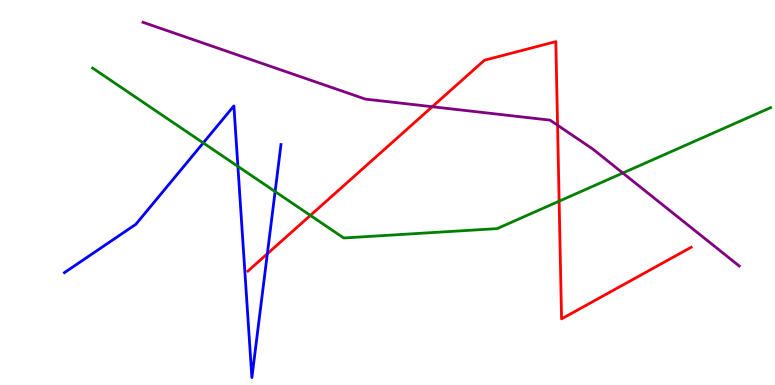[{'lines': ['blue', 'red'], 'intersections': [{'x': 3.45, 'y': 3.41}]}, {'lines': ['green', 'red'], 'intersections': [{'x': 4.0, 'y': 4.4}, {'x': 7.21, 'y': 4.77}]}, {'lines': ['purple', 'red'], 'intersections': [{'x': 5.58, 'y': 7.23}, {'x': 7.19, 'y': 6.75}]}, {'lines': ['blue', 'green'], 'intersections': [{'x': 2.62, 'y': 6.29}, {'x': 3.07, 'y': 5.68}, {'x': 3.55, 'y': 5.02}]}, {'lines': ['blue', 'purple'], 'intersections': []}, {'lines': ['green', 'purple'], 'intersections': [{'x': 8.04, 'y': 5.51}]}]